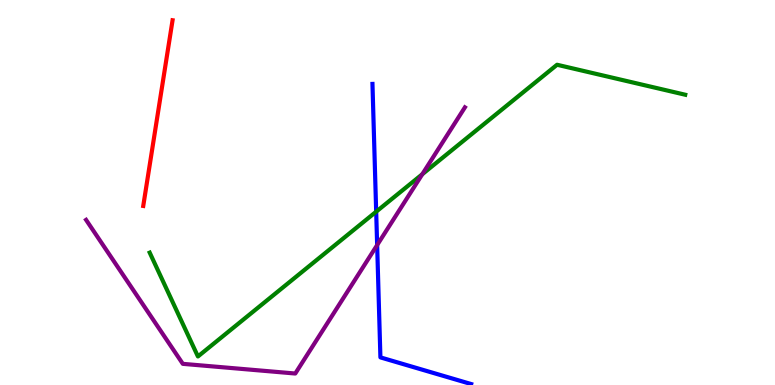[{'lines': ['blue', 'red'], 'intersections': []}, {'lines': ['green', 'red'], 'intersections': []}, {'lines': ['purple', 'red'], 'intersections': []}, {'lines': ['blue', 'green'], 'intersections': [{'x': 4.85, 'y': 4.5}]}, {'lines': ['blue', 'purple'], 'intersections': [{'x': 4.87, 'y': 3.63}]}, {'lines': ['green', 'purple'], 'intersections': [{'x': 5.45, 'y': 5.47}]}]